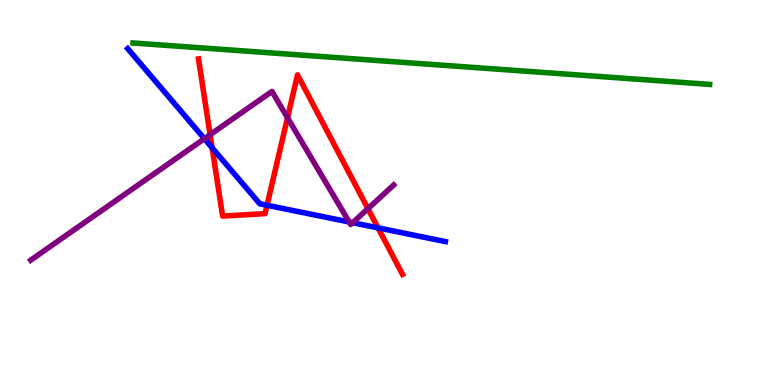[{'lines': ['blue', 'red'], 'intersections': [{'x': 2.74, 'y': 6.16}, {'x': 3.45, 'y': 4.67}, {'x': 4.88, 'y': 4.08}]}, {'lines': ['green', 'red'], 'intersections': []}, {'lines': ['purple', 'red'], 'intersections': [{'x': 2.71, 'y': 6.5}, {'x': 3.71, 'y': 6.94}, {'x': 4.75, 'y': 4.58}]}, {'lines': ['blue', 'green'], 'intersections': []}, {'lines': ['blue', 'purple'], 'intersections': [{'x': 2.64, 'y': 6.4}, {'x': 4.51, 'y': 4.23}, {'x': 4.55, 'y': 4.22}]}, {'lines': ['green', 'purple'], 'intersections': []}]